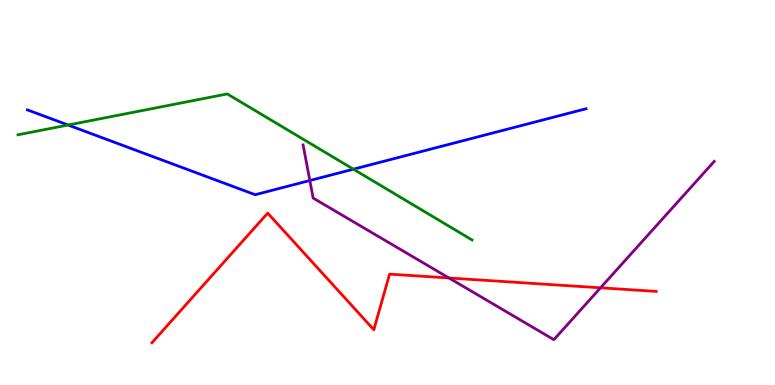[{'lines': ['blue', 'red'], 'intersections': []}, {'lines': ['green', 'red'], 'intersections': []}, {'lines': ['purple', 'red'], 'intersections': [{'x': 5.79, 'y': 2.78}, {'x': 7.75, 'y': 2.52}]}, {'lines': ['blue', 'green'], 'intersections': [{'x': 0.878, 'y': 6.75}, {'x': 4.56, 'y': 5.61}]}, {'lines': ['blue', 'purple'], 'intersections': [{'x': 4.0, 'y': 5.31}]}, {'lines': ['green', 'purple'], 'intersections': []}]